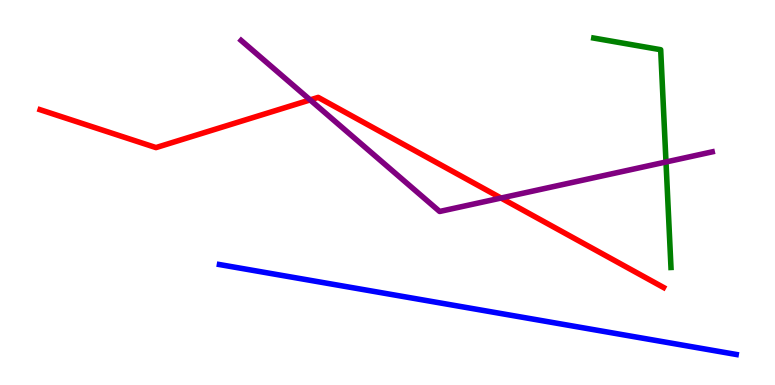[{'lines': ['blue', 'red'], 'intersections': []}, {'lines': ['green', 'red'], 'intersections': []}, {'lines': ['purple', 'red'], 'intersections': [{'x': 4.0, 'y': 7.41}, {'x': 6.47, 'y': 4.86}]}, {'lines': ['blue', 'green'], 'intersections': []}, {'lines': ['blue', 'purple'], 'intersections': []}, {'lines': ['green', 'purple'], 'intersections': [{'x': 8.59, 'y': 5.79}]}]